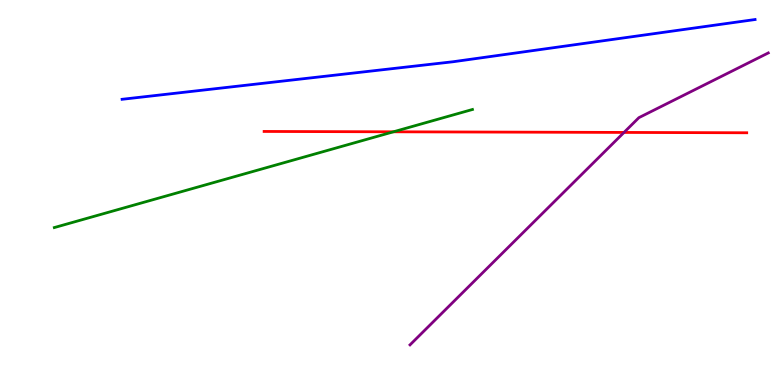[{'lines': ['blue', 'red'], 'intersections': []}, {'lines': ['green', 'red'], 'intersections': [{'x': 5.08, 'y': 6.58}]}, {'lines': ['purple', 'red'], 'intersections': [{'x': 8.05, 'y': 6.56}]}, {'lines': ['blue', 'green'], 'intersections': []}, {'lines': ['blue', 'purple'], 'intersections': []}, {'lines': ['green', 'purple'], 'intersections': []}]